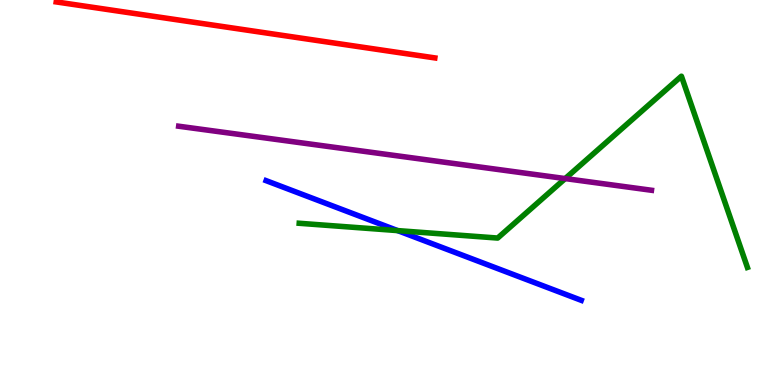[{'lines': ['blue', 'red'], 'intersections': []}, {'lines': ['green', 'red'], 'intersections': []}, {'lines': ['purple', 'red'], 'intersections': []}, {'lines': ['blue', 'green'], 'intersections': [{'x': 5.13, 'y': 4.01}]}, {'lines': ['blue', 'purple'], 'intersections': []}, {'lines': ['green', 'purple'], 'intersections': [{'x': 7.29, 'y': 5.36}]}]